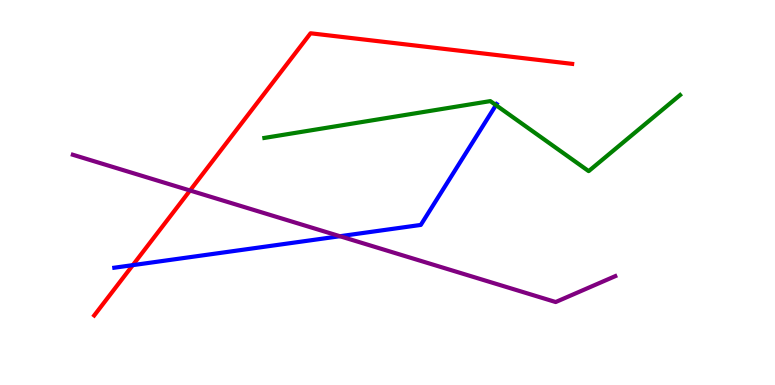[{'lines': ['blue', 'red'], 'intersections': [{'x': 1.71, 'y': 3.11}]}, {'lines': ['green', 'red'], 'intersections': []}, {'lines': ['purple', 'red'], 'intersections': [{'x': 2.45, 'y': 5.05}]}, {'lines': ['blue', 'green'], 'intersections': [{'x': 6.4, 'y': 7.27}]}, {'lines': ['blue', 'purple'], 'intersections': [{'x': 4.39, 'y': 3.86}]}, {'lines': ['green', 'purple'], 'intersections': []}]